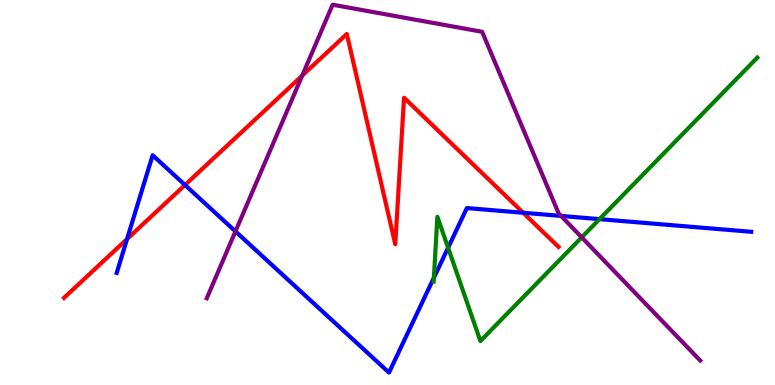[{'lines': ['blue', 'red'], 'intersections': [{'x': 1.64, 'y': 3.79}, {'x': 2.39, 'y': 5.2}, {'x': 6.75, 'y': 4.47}]}, {'lines': ['green', 'red'], 'intersections': []}, {'lines': ['purple', 'red'], 'intersections': [{'x': 3.9, 'y': 8.04}]}, {'lines': ['blue', 'green'], 'intersections': [{'x': 5.6, 'y': 2.79}, {'x': 5.78, 'y': 3.57}, {'x': 7.74, 'y': 4.31}]}, {'lines': ['blue', 'purple'], 'intersections': [{'x': 3.04, 'y': 3.99}, {'x': 7.24, 'y': 4.39}]}, {'lines': ['green', 'purple'], 'intersections': [{'x': 7.51, 'y': 3.84}]}]